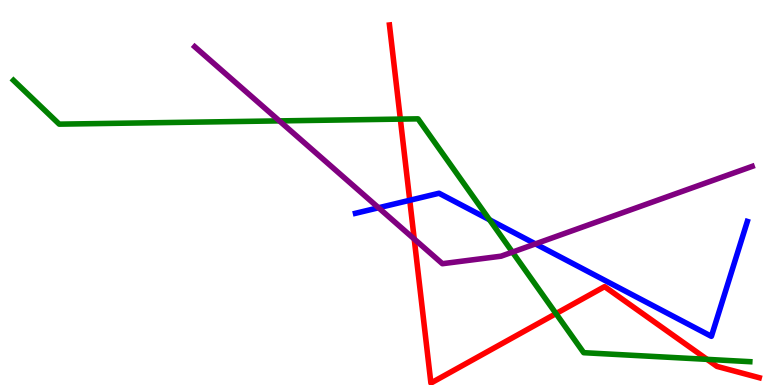[{'lines': ['blue', 'red'], 'intersections': [{'x': 5.29, 'y': 4.8}]}, {'lines': ['green', 'red'], 'intersections': [{'x': 5.17, 'y': 6.91}, {'x': 7.17, 'y': 1.85}, {'x': 9.12, 'y': 0.666}]}, {'lines': ['purple', 'red'], 'intersections': [{'x': 5.34, 'y': 3.79}]}, {'lines': ['blue', 'green'], 'intersections': [{'x': 6.32, 'y': 4.29}]}, {'lines': ['blue', 'purple'], 'intersections': [{'x': 4.88, 'y': 4.6}, {'x': 6.91, 'y': 3.67}]}, {'lines': ['green', 'purple'], 'intersections': [{'x': 3.6, 'y': 6.86}, {'x': 6.61, 'y': 3.45}]}]